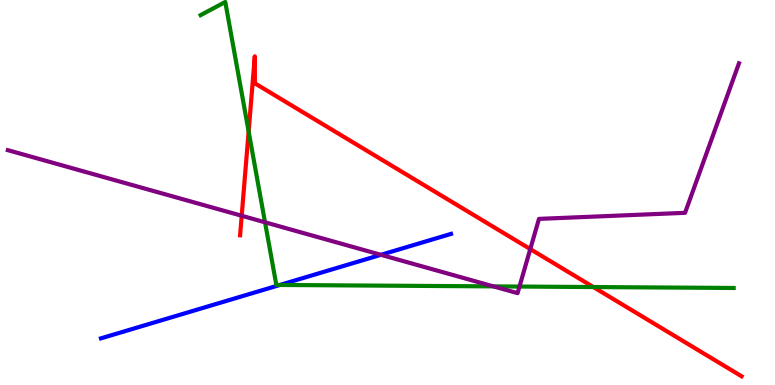[{'lines': ['blue', 'red'], 'intersections': []}, {'lines': ['green', 'red'], 'intersections': [{'x': 3.21, 'y': 6.59}, {'x': 7.66, 'y': 2.54}]}, {'lines': ['purple', 'red'], 'intersections': [{'x': 3.12, 'y': 4.4}, {'x': 6.84, 'y': 3.53}]}, {'lines': ['blue', 'green'], 'intersections': [{'x': 3.61, 'y': 2.6}]}, {'lines': ['blue', 'purple'], 'intersections': [{'x': 4.92, 'y': 3.38}]}, {'lines': ['green', 'purple'], 'intersections': [{'x': 3.42, 'y': 4.23}, {'x': 6.37, 'y': 2.56}, {'x': 6.7, 'y': 2.56}]}]